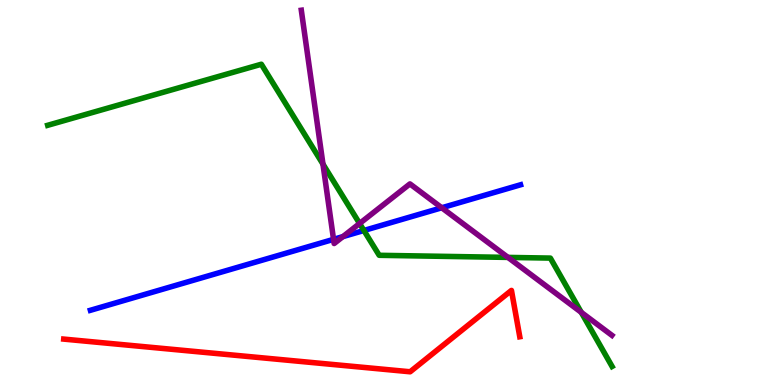[{'lines': ['blue', 'red'], 'intersections': []}, {'lines': ['green', 'red'], 'intersections': []}, {'lines': ['purple', 'red'], 'intersections': []}, {'lines': ['blue', 'green'], 'intersections': [{'x': 4.7, 'y': 4.01}]}, {'lines': ['blue', 'purple'], 'intersections': [{'x': 4.3, 'y': 3.78}, {'x': 4.42, 'y': 3.85}, {'x': 5.7, 'y': 4.6}]}, {'lines': ['green', 'purple'], 'intersections': [{'x': 4.17, 'y': 5.74}, {'x': 4.64, 'y': 4.19}, {'x': 6.55, 'y': 3.31}, {'x': 7.5, 'y': 1.89}]}]